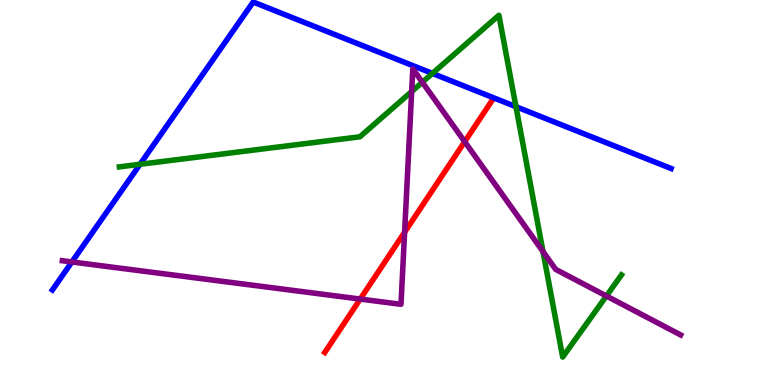[{'lines': ['blue', 'red'], 'intersections': []}, {'lines': ['green', 'red'], 'intersections': []}, {'lines': ['purple', 'red'], 'intersections': [{'x': 4.65, 'y': 2.23}, {'x': 5.22, 'y': 3.97}, {'x': 6.0, 'y': 6.32}]}, {'lines': ['blue', 'green'], 'intersections': [{'x': 1.81, 'y': 5.73}, {'x': 5.58, 'y': 8.09}, {'x': 6.66, 'y': 7.23}]}, {'lines': ['blue', 'purple'], 'intersections': [{'x': 0.928, 'y': 3.2}]}, {'lines': ['green', 'purple'], 'intersections': [{'x': 5.31, 'y': 7.62}, {'x': 5.45, 'y': 7.86}, {'x': 7.01, 'y': 3.47}, {'x': 7.82, 'y': 2.31}]}]